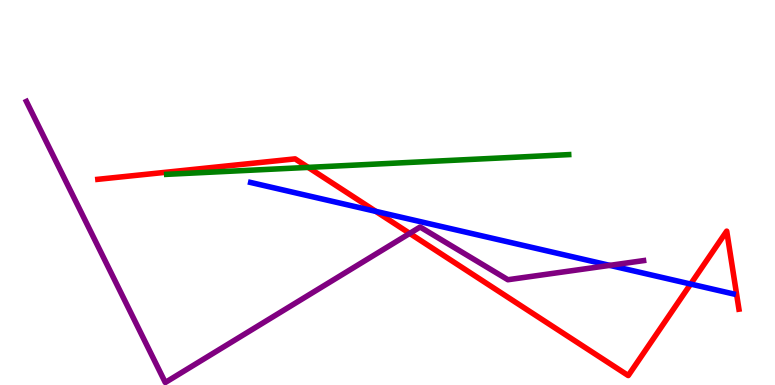[{'lines': ['blue', 'red'], 'intersections': [{'x': 4.85, 'y': 4.51}, {'x': 8.91, 'y': 2.62}]}, {'lines': ['green', 'red'], 'intersections': [{'x': 3.98, 'y': 5.65}]}, {'lines': ['purple', 'red'], 'intersections': [{'x': 5.29, 'y': 3.94}]}, {'lines': ['blue', 'green'], 'intersections': []}, {'lines': ['blue', 'purple'], 'intersections': [{'x': 7.87, 'y': 3.11}]}, {'lines': ['green', 'purple'], 'intersections': []}]